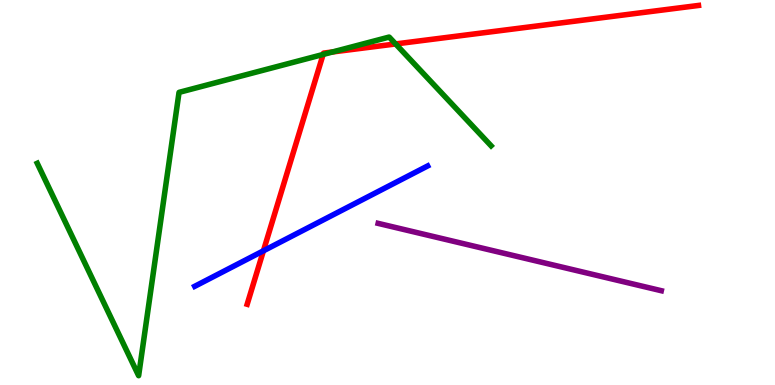[{'lines': ['blue', 'red'], 'intersections': [{'x': 3.4, 'y': 3.49}]}, {'lines': ['green', 'red'], 'intersections': [{'x': 4.17, 'y': 8.59}, {'x': 4.29, 'y': 8.65}, {'x': 5.1, 'y': 8.86}]}, {'lines': ['purple', 'red'], 'intersections': []}, {'lines': ['blue', 'green'], 'intersections': []}, {'lines': ['blue', 'purple'], 'intersections': []}, {'lines': ['green', 'purple'], 'intersections': []}]